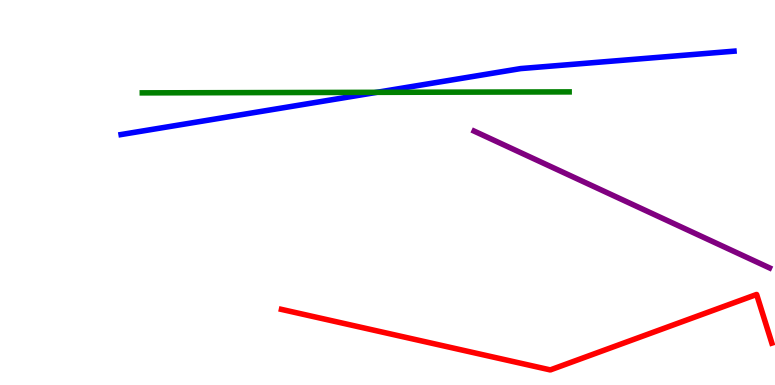[{'lines': ['blue', 'red'], 'intersections': []}, {'lines': ['green', 'red'], 'intersections': []}, {'lines': ['purple', 'red'], 'intersections': []}, {'lines': ['blue', 'green'], 'intersections': [{'x': 4.86, 'y': 7.6}]}, {'lines': ['blue', 'purple'], 'intersections': []}, {'lines': ['green', 'purple'], 'intersections': []}]